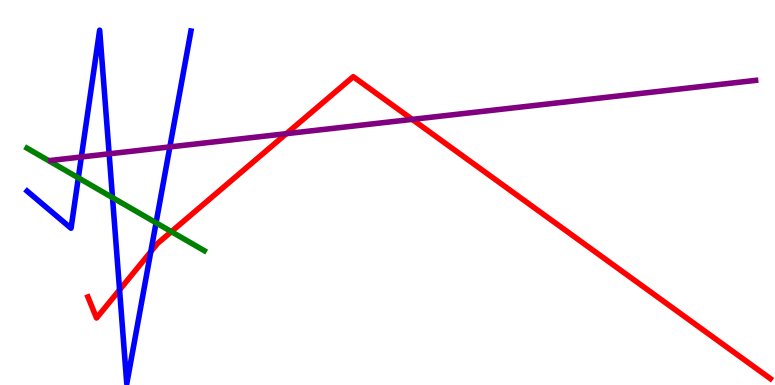[{'lines': ['blue', 'red'], 'intersections': [{'x': 1.54, 'y': 2.47}, {'x': 1.95, 'y': 3.46}]}, {'lines': ['green', 'red'], 'intersections': [{'x': 2.21, 'y': 3.98}]}, {'lines': ['purple', 'red'], 'intersections': [{'x': 3.7, 'y': 6.53}, {'x': 5.32, 'y': 6.9}]}, {'lines': ['blue', 'green'], 'intersections': [{'x': 1.01, 'y': 5.38}, {'x': 1.45, 'y': 4.87}, {'x': 2.01, 'y': 4.21}]}, {'lines': ['blue', 'purple'], 'intersections': [{'x': 1.05, 'y': 5.92}, {'x': 1.41, 'y': 6.0}, {'x': 2.19, 'y': 6.18}]}, {'lines': ['green', 'purple'], 'intersections': []}]